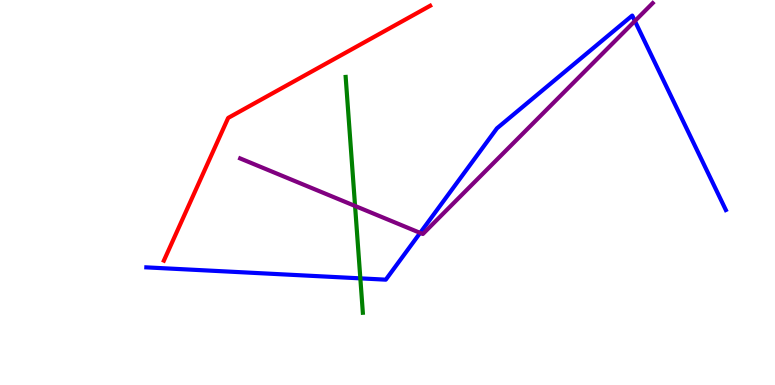[{'lines': ['blue', 'red'], 'intersections': []}, {'lines': ['green', 'red'], 'intersections': []}, {'lines': ['purple', 'red'], 'intersections': []}, {'lines': ['blue', 'green'], 'intersections': [{'x': 4.65, 'y': 2.77}]}, {'lines': ['blue', 'purple'], 'intersections': [{'x': 5.42, 'y': 3.95}, {'x': 8.19, 'y': 9.45}]}, {'lines': ['green', 'purple'], 'intersections': [{'x': 4.58, 'y': 4.65}]}]